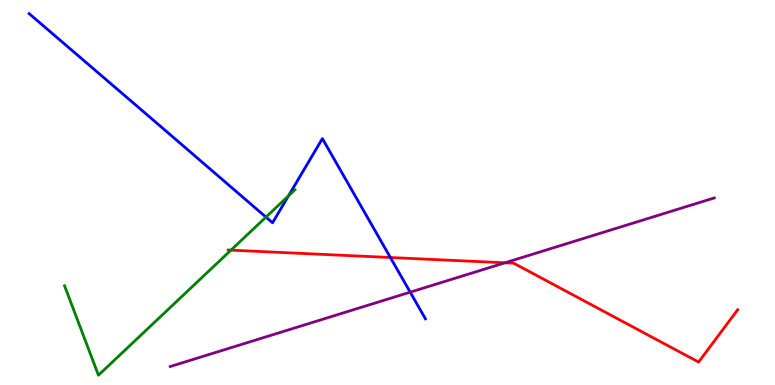[{'lines': ['blue', 'red'], 'intersections': [{'x': 5.04, 'y': 3.31}]}, {'lines': ['green', 'red'], 'intersections': [{'x': 2.98, 'y': 3.5}]}, {'lines': ['purple', 'red'], 'intersections': [{'x': 6.52, 'y': 3.17}]}, {'lines': ['blue', 'green'], 'intersections': [{'x': 3.43, 'y': 4.36}, {'x': 3.72, 'y': 4.91}]}, {'lines': ['blue', 'purple'], 'intersections': [{'x': 5.29, 'y': 2.41}]}, {'lines': ['green', 'purple'], 'intersections': []}]